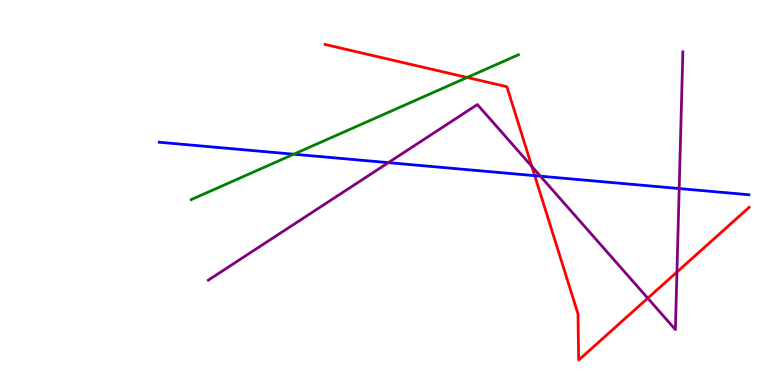[{'lines': ['blue', 'red'], 'intersections': [{'x': 6.9, 'y': 5.44}]}, {'lines': ['green', 'red'], 'intersections': [{'x': 6.03, 'y': 7.99}]}, {'lines': ['purple', 'red'], 'intersections': [{'x': 6.86, 'y': 5.68}, {'x': 8.36, 'y': 2.25}, {'x': 8.73, 'y': 2.93}]}, {'lines': ['blue', 'green'], 'intersections': [{'x': 3.79, 'y': 5.99}]}, {'lines': ['blue', 'purple'], 'intersections': [{'x': 5.01, 'y': 5.78}, {'x': 6.97, 'y': 5.42}, {'x': 8.76, 'y': 5.1}]}, {'lines': ['green', 'purple'], 'intersections': []}]